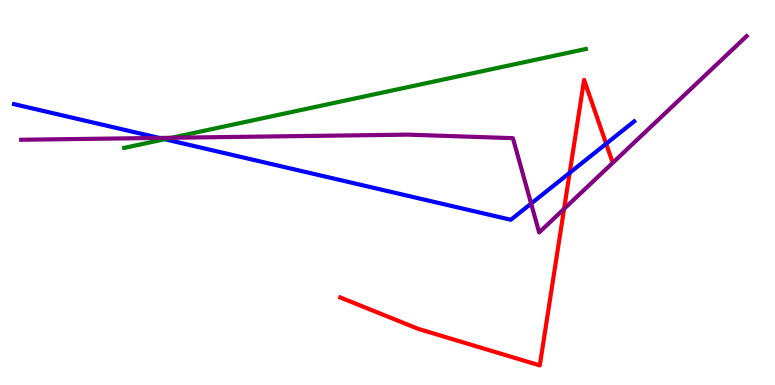[{'lines': ['blue', 'red'], 'intersections': [{'x': 7.35, 'y': 5.51}, {'x': 7.82, 'y': 6.27}]}, {'lines': ['green', 'red'], 'intersections': []}, {'lines': ['purple', 'red'], 'intersections': [{'x': 7.28, 'y': 4.57}]}, {'lines': ['blue', 'green'], 'intersections': [{'x': 2.13, 'y': 6.38}]}, {'lines': ['blue', 'purple'], 'intersections': [{'x': 2.05, 'y': 6.42}, {'x': 6.85, 'y': 4.71}]}, {'lines': ['green', 'purple'], 'intersections': [{'x': 2.21, 'y': 6.42}]}]